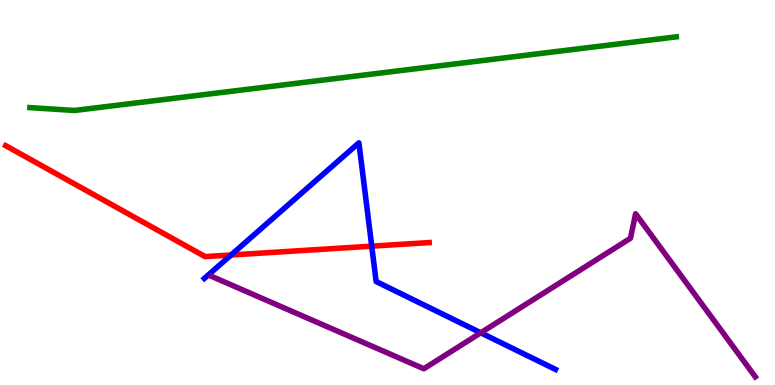[{'lines': ['blue', 'red'], 'intersections': [{'x': 2.98, 'y': 3.38}, {'x': 4.8, 'y': 3.61}]}, {'lines': ['green', 'red'], 'intersections': []}, {'lines': ['purple', 'red'], 'intersections': []}, {'lines': ['blue', 'green'], 'intersections': []}, {'lines': ['blue', 'purple'], 'intersections': [{'x': 6.2, 'y': 1.36}]}, {'lines': ['green', 'purple'], 'intersections': []}]